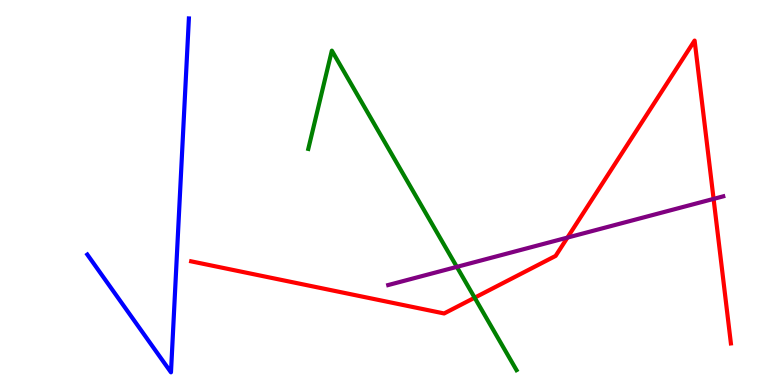[{'lines': ['blue', 'red'], 'intersections': []}, {'lines': ['green', 'red'], 'intersections': [{'x': 6.12, 'y': 2.27}]}, {'lines': ['purple', 'red'], 'intersections': [{'x': 7.32, 'y': 3.83}, {'x': 9.21, 'y': 4.83}]}, {'lines': ['blue', 'green'], 'intersections': []}, {'lines': ['blue', 'purple'], 'intersections': []}, {'lines': ['green', 'purple'], 'intersections': [{'x': 5.89, 'y': 3.07}]}]